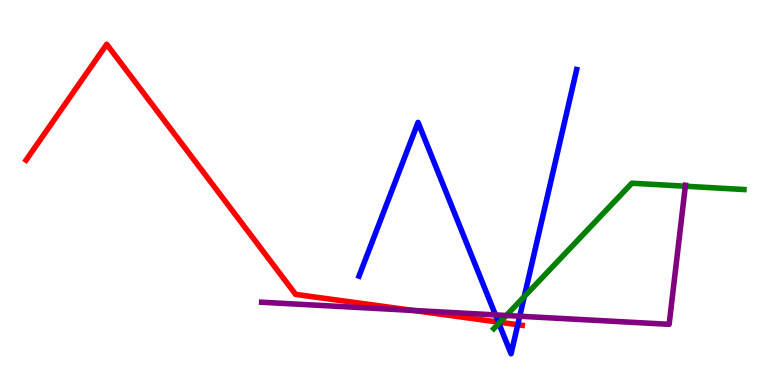[{'lines': ['blue', 'red'], 'intersections': [{'x': 6.43, 'y': 1.63}, {'x': 6.68, 'y': 1.57}]}, {'lines': ['green', 'red'], 'intersections': [{'x': 6.45, 'y': 1.63}]}, {'lines': ['purple', 'red'], 'intersections': [{'x': 5.33, 'y': 1.94}]}, {'lines': ['blue', 'green'], 'intersections': [{'x': 6.44, 'y': 1.6}, {'x': 6.76, 'y': 2.3}]}, {'lines': ['blue', 'purple'], 'intersections': [{'x': 6.39, 'y': 1.82}, {'x': 6.71, 'y': 1.79}]}, {'lines': ['green', 'purple'], 'intersections': [{'x': 6.53, 'y': 1.81}, {'x': 8.84, 'y': 5.16}]}]